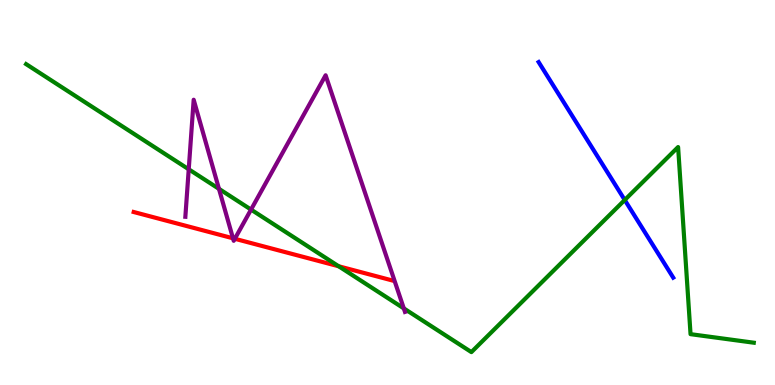[{'lines': ['blue', 'red'], 'intersections': []}, {'lines': ['green', 'red'], 'intersections': [{'x': 4.37, 'y': 3.08}]}, {'lines': ['purple', 'red'], 'intersections': [{'x': 3.01, 'y': 3.81}, {'x': 3.03, 'y': 3.8}]}, {'lines': ['blue', 'green'], 'intersections': [{'x': 8.06, 'y': 4.81}]}, {'lines': ['blue', 'purple'], 'intersections': []}, {'lines': ['green', 'purple'], 'intersections': [{'x': 2.44, 'y': 5.6}, {'x': 2.83, 'y': 5.09}, {'x': 3.24, 'y': 4.56}, {'x': 5.21, 'y': 1.99}]}]